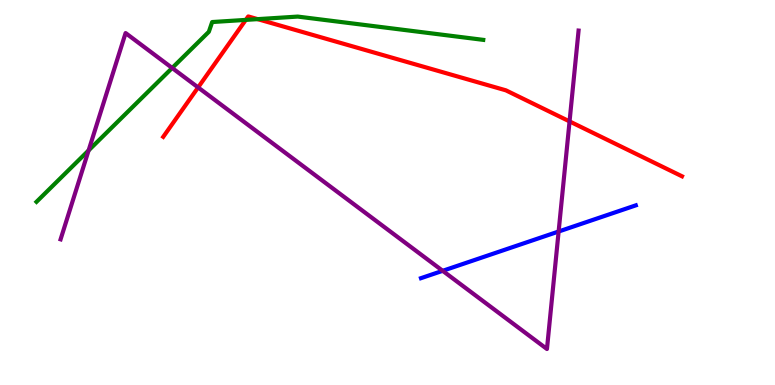[{'lines': ['blue', 'red'], 'intersections': []}, {'lines': ['green', 'red'], 'intersections': [{'x': 3.17, 'y': 9.48}, {'x': 3.32, 'y': 9.5}]}, {'lines': ['purple', 'red'], 'intersections': [{'x': 2.56, 'y': 7.73}, {'x': 7.35, 'y': 6.85}]}, {'lines': ['blue', 'green'], 'intersections': []}, {'lines': ['blue', 'purple'], 'intersections': [{'x': 5.71, 'y': 2.97}, {'x': 7.21, 'y': 3.99}]}, {'lines': ['green', 'purple'], 'intersections': [{'x': 1.14, 'y': 6.09}, {'x': 2.22, 'y': 8.23}]}]